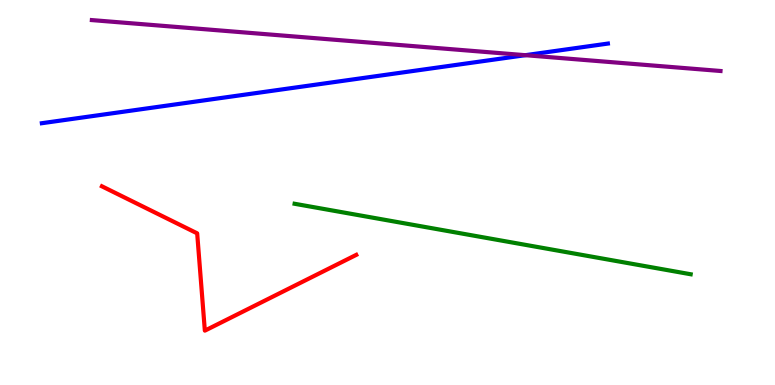[{'lines': ['blue', 'red'], 'intersections': []}, {'lines': ['green', 'red'], 'intersections': []}, {'lines': ['purple', 'red'], 'intersections': []}, {'lines': ['blue', 'green'], 'intersections': []}, {'lines': ['blue', 'purple'], 'intersections': [{'x': 6.78, 'y': 8.57}]}, {'lines': ['green', 'purple'], 'intersections': []}]